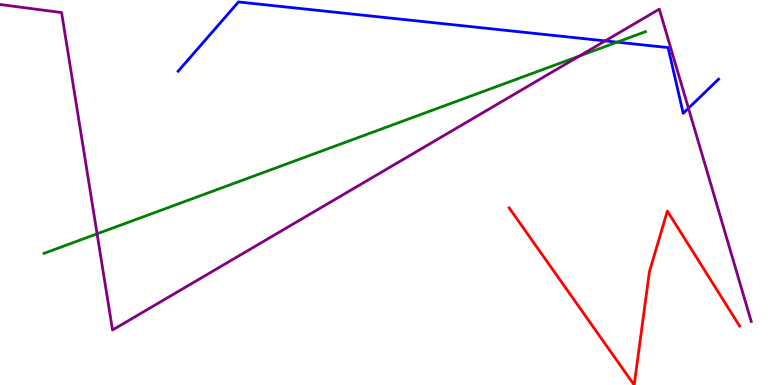[{'lines': ['blue', 'red'], 'intersections': []}, {'lines': ['green', 'red'], 'intersections': []}, {'lines': ['purple', 'red'], 'intersections': []}, {'lines': ['blue', 'green'], 'intersections': [{'x': 7.96, 'y': 8.9}]}, {'lines': ['blue', 'purple'], 'intersections': [{'x': 7.81, 'y': 8.94}, {'x': 8.88, 'y': 7.19}]}, {'lines': ['green', 'purple'], 'intersections': [{'x': 1.25, 'y': 3.93}, {'x': 7.48, 'y': 8.54}]}]